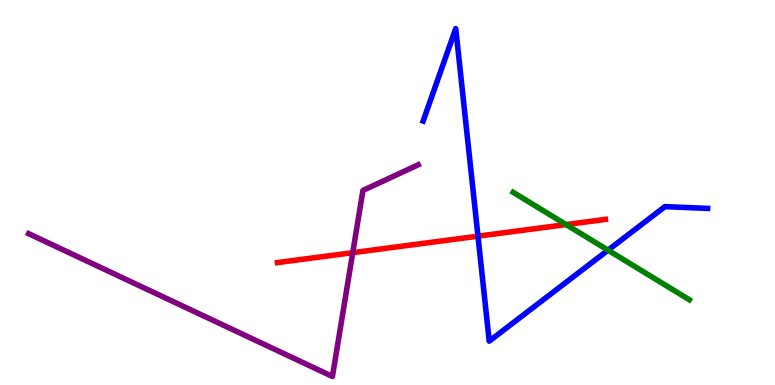[{'lines': ['blue', 'red'], 'intersections': [{'x': 6.17, 'y': 3.87}]}, {'lines': ['green', 'red'], 'intersections': [{'x': 7.3, 'y': 4.17}]}, {'lines': ['purple', 'red'], 'intersections': [{'x': 4.55, 'y': 3.44}]}, {'lines': ['blue', 'green'], 'intersections': [{'x': 7.85, 'y': 3.5}]}, {'lines': ['blue', 'purple'], 'intersections': []}, {'lines': ['green', 'purple'], 'intersections': []}]